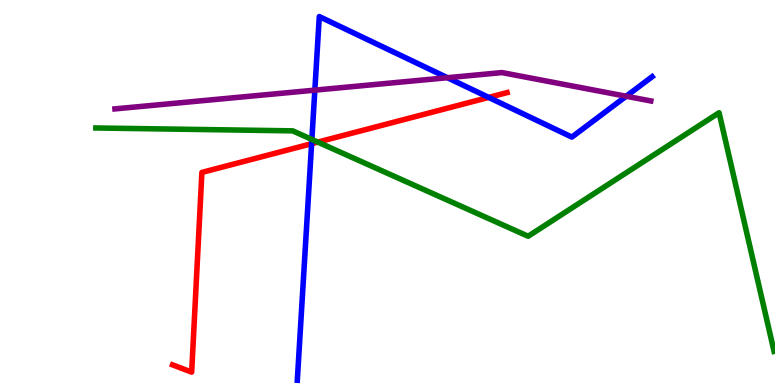[{'lines': ['blue', 'red'], 'intersections': [{'x': 4.02, 'y': 6.27}, {'x': 6.31, 'y': 7.47}]}, {'lines': ['green', 'red'], 'intersections': [{'x': 4.1, 'y': 6.31}]}, {'lines': ['purple', 'red'], 'intersections': []}, {'lines': ['blue', 'green'], 'intersections': [{'x': 4.02, 'y': 6.38}]}, {'lines': ['blue', 'purple'], 'intersections': [{'x': 4.06, 'y': 7.66}, {'x': 5.77, 'y': 7.98}, {'x': 8.08, 'y': 7.5}]}, {'lines': ['green', 'purple'], 'intersections': []}]